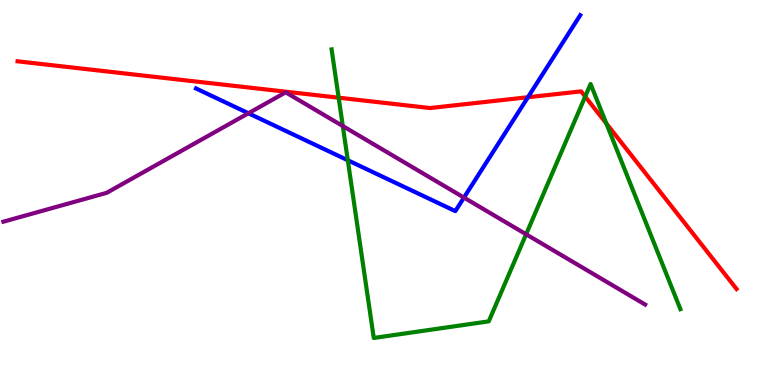[{'lines': ['blue', 'red'], 'intersections': [{'x': 6.81, 'y': 7.47}]}, {'lines': ['green', 'red'], 'intersections': [{'x': 4.37, 'y': 7.46}, {'x': 7.55, 'y': 7.49}, {'x': 7.82, 'y': 6.79}]}, {'lines': ['purple', 'red'], 'intersections': []}, {'lines': ['blue', 'green'], 'intersections': [{'x': 4.49, 'y': 5.84}]}, {'lines': ['blue', 'purple'], 'intersections': [{'x': 3.21, 'y': 7.06}, {'x': 5.99, 'y': 4.87}]}, {'lines': ['green', 'purple'], 'intersections': [{'x': 4.42, 'y': 6.73}, {'x': 6.79, 'y': 3.91}]}]